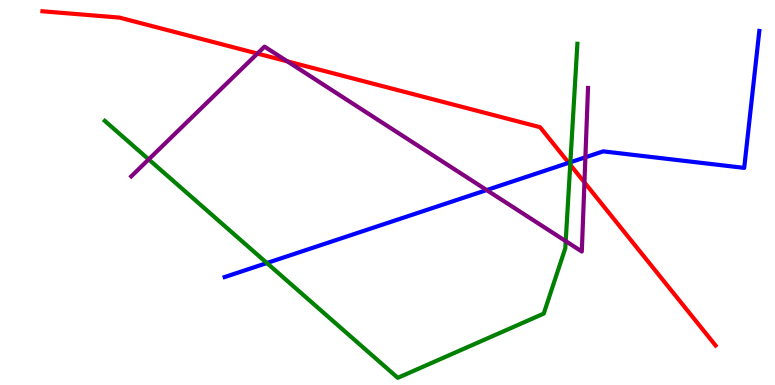[{'lines': ['blue', 'red'], 'intersections': [{'x': 7.34, 'y': 5.77}]}, {'lines': ['green', 'red'], 'intersections': [{'x': 7.36, 'y': 5.72}]}, {'lines': ['purple', 'red'], 'intersections': [{'x': 3.32, 'y': 8.61}, {'x': 3.71, 'y': 8.41}, {'x': 7.54, 'y': 5.26}]}, {'lines': ['blue', 'green'], 'intersections': [{'x': 3.44, 'y': 3.17}, {'x': 7.36, 'y': 5.79}]}, {'lines': ['blue', 'purple'], 'intersections': [{'x': 6.28, 'y': 5.06}, {'x': 7.55, 'y': 5.91}]}, {'lines': ['green', 'purple'], 'intersections': [{'x': 1.92, 'y': 5.86}, {'x': 7.3, 'y': 3.74}]}]